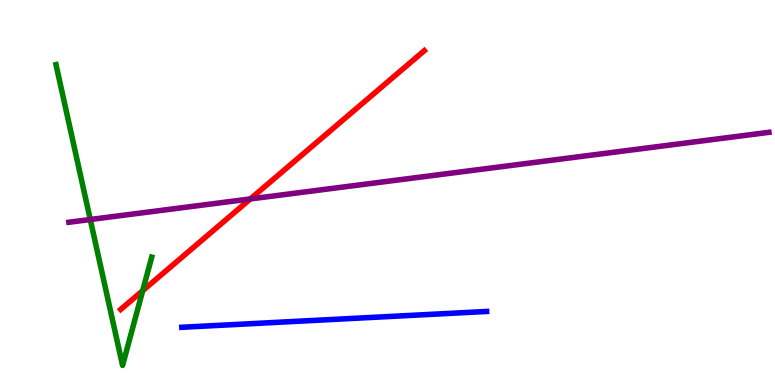[{'lines': ['blue', 'red'], 'intersections': []}, {'lines': ['green', 'red'], 'intersections': [{'x': 1.84, 'y': 2.45}]}, {'lines': ['purple', 'red'], 'intersections': [{'x': 3.23, 'y': 4.83}]}, {'lines': ['blue', 'green'], 'intersections': []}, {'lines': ['blue', 'purple'], 'intersections': []}, {'lines': ['green', 'purple'], 'intersections': [{'x': 1.16, 'y': 4.3}]}]